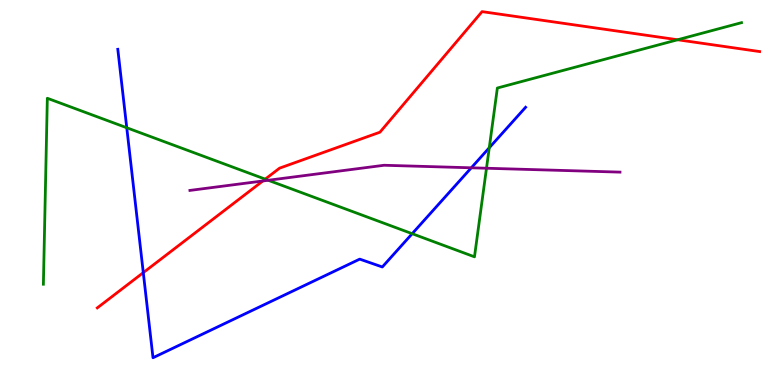[{'lines': ['blue', 'red'], 'intersections': [{'x': 1.85, 'y': 2.92}]}, {'lines': ['green', 'red'], 'intersections': [{'x': 3.42, 'y': 5.35}, {'x': 8.74, 'y': 8.97}]}, {'lines': ['purple', 'red'], 'intersections': [{'x': 3.39, 'y': 5.3}]}, {'lines': ['blue', 'green'], 'intersections': [{'x': 1.64, 'y': 6.68}, {'x': 5.32, 'y': 3.93}, {'x': 6.31, 'y': 6.16}]}, {'lines': ['blue', 'purple'], 'intersections': [{'x': 6.08, 'y': 5.64}]}, {'lines': ['green', 'purple'], 'intersections': [{'x': 3.46, 'y': 5.32}, {'x': 6.28, 'y': 5.63}]}]